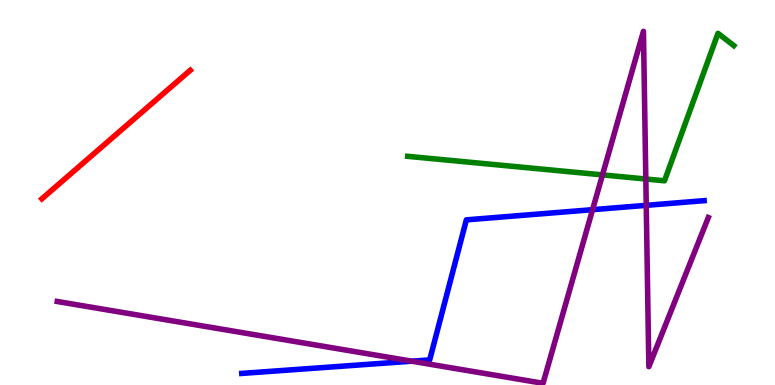[{'lines': ['blue', 'red'], 'intersections': []}, {'lines': ['green', 'red'], 'intersections': []}, {'lines': ['purple', 'red'], 'intersections': []}, {'lines': ['blue', 'green'], 'intersections': []}, {'lines': ['blue', 'purple'], 'intersections': [{'x': 5.31, 'y': 0.619}, {'x': 7.65, 'y': 4.55}, {'x': 8.34, 'y': 4.67}]}, {'lines': ['green', 'purple'], 'intersections': [{'x': 7.77, 'y': 5.46}, {'x': 8.33, 'y': 5.35}]}]